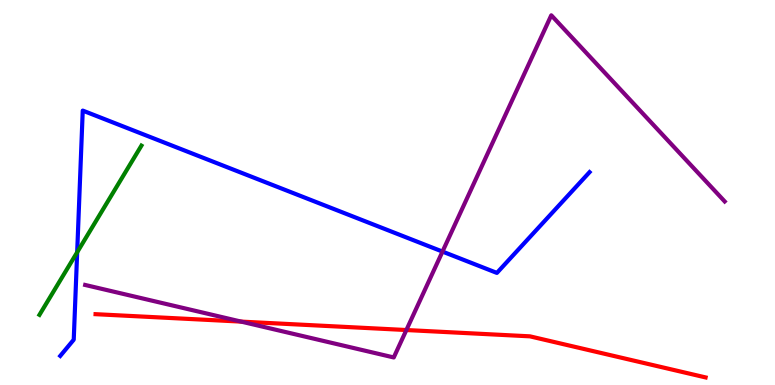[{'lines': ['blue', 'red'], 'intersections': []}, {'lines': ['green', 'red'], 'intersections': []}, {'lines': ['purple', 'red'], 'intersections': [{'x': 3.11, 'y': 1.65}, {'x': 5.24, 'y': 1.43}]}, {'lines': ['blue', 'green'], 'intersections': [{'x': 0.996, 'y': 3.45}]}, {'lines': ['blue', 'purple'], 'intersections': [{'x': 5.71, 'y': 3.47}]}, {'lines': ['green', 'purple'], 'intersections': []}]